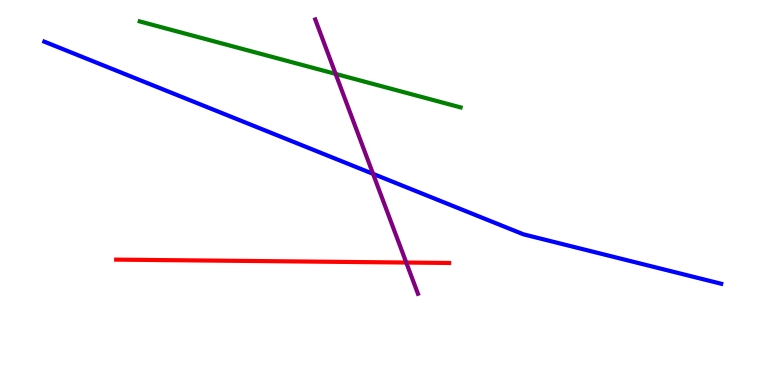[{'lines': ['blue', 'red'], 'intersections': []}, {'lines': ['green', 'red'], 'intersections': []}, {'lines': ['purple', 'red'], 'intersections': [{'x': 5.24, 'y': 3.18}]}, {'lines': ['blue', 'green'], 'intersections': []}, {'lines': ['blue', 'purple'], 'intersections': [{'x': 4.81, 'y': 5.48}]}, {'lines': ['green', 'purple'], 'intersections': [{'x': 4.33, 'y': 8.08}]}]